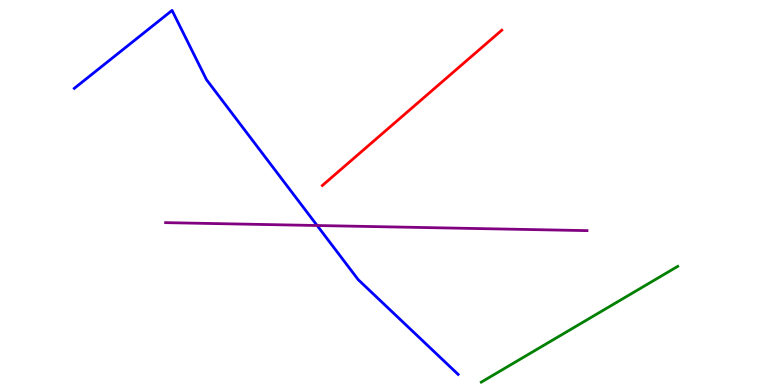[{'lines': ['blue', 'red'], 'intersections': []}, {'lines': ['green', 'red'], 'intersections': []}, {'lines': ['purple', 'red'], 'intersections': []}, {'lines': ['blue', 'green'], 'intersections': []}, {'lines': ['blue', 'purple'], 'intersections': [{'x': 4.09, 'y': 4.14}]}, {'lines': ['green', 'purple'], 'intersections': []}]